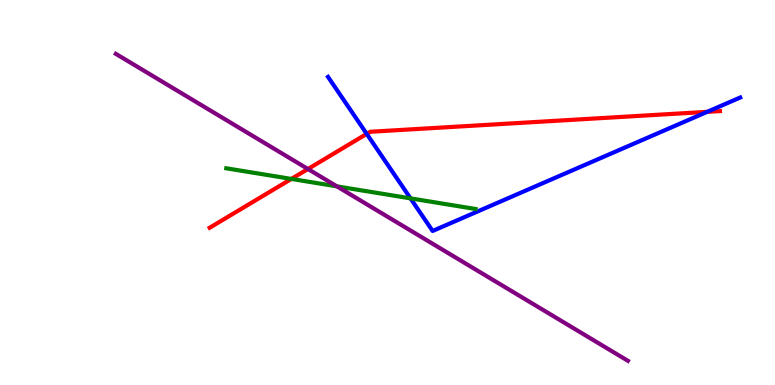[{'lines': ['blue', 'red'], 'intersections': [{'x': 4.73, 'y': 6.52}, {'x': 9.13, 'y': 7.1}]}, {'lines': ['green', 'red'], 'intersections': [{'x': 3.76, 'y': 5.35}]}, {'lines': ['purple', 'red'], 'intersections': [{'x': 3.97, 'y': 5.61}]}, {'lines': ['blue', 'green'], 'intersections': [{'x': 5.3, 'y': 4.85}]}, {'lines': ['blue', 'purple'], 'intersections': []}, {'lines': ['green', 'purple'], 'intersections': [{'x': 4.35, 'y': 5.16}]}]